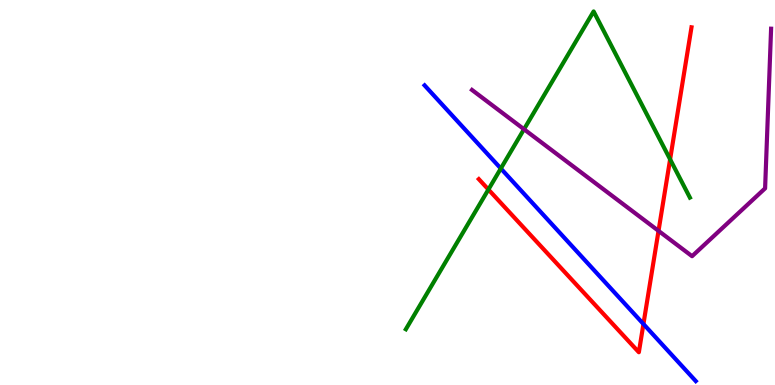[{'lines': ['blue', 'red'], 'intersections': [{'x': 8.3, 'y': 1.58}]}, {'lines': ['green', 'red'], 'intersections': [{'x': 6.3, 'y': 5.08}, {'x': 8.65, 'y': 5.86}]}, {'lines': ['purple', 'red'], 'intersections': [{'x': 8.5, 'y': 4.0}]}, {'lines': ['blue', 'green'], 'intersections': [{'x': 6.46, 'y': 5.62}]}, {'lines': ['blue', 'purple'], 'intersections': []}, {'lines': ['green', 'purple'], 'intersections': [{'x': 6.76, 'y': 6.64}]}]